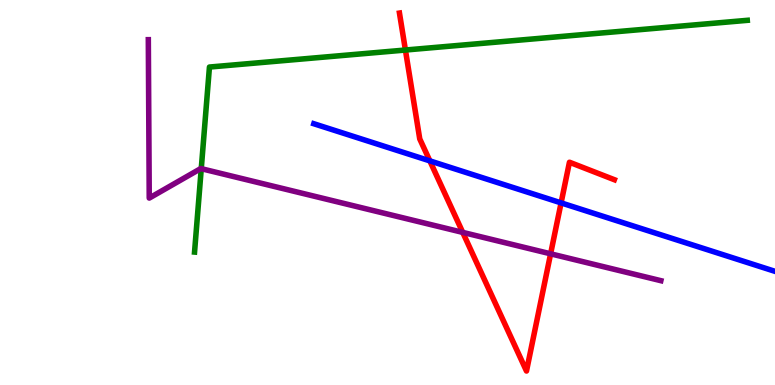[{'lines': ['blue', 'red'], 'intersections': [{'x': 5.55, 'y': 5.82}, {'x': 7.24, 'y': 4.73}]}, {'lines': ['green', 'red'], 'intersections': [{'x': 5.23, 'y': 8.7}]}, {'lines': ['purple', 'red'], 'intersections': [{'x': 5.97, 'y': 3.96}, {'x': 7.1, 'y': 3.41}]}, {'lines': ['blue', 'green'], 'intersections': []}, {'lines': ['blue', 'purple'], 'intersections': []}, {'lines': ['green', 'purple'], 'intersections': [{'x': 2.6, 'y': 5.62}]}]